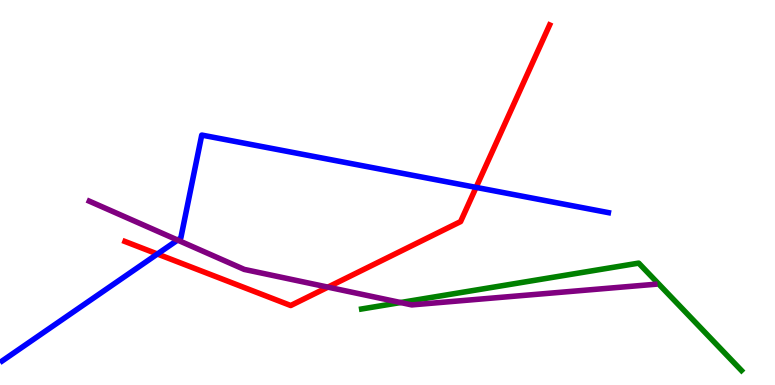[{'lines': ['blue', 'red'], 'intersections': [{'x': 2.03, 'y': 3.4}, {'x': 6.14, 'y': 5.13}]}, {'lines': ['green', 'red'], 'intersections': []}, {'lines': ['purple', 'red'], 'intersections': [{'x': 4.23, 'y': 2.54}]}, {'lines': ['blue', 'green'], 'intersections': []}, {'lines': ['blue', 'purple'], 'intersections': [{'x': 2.29, 'y': 3.76}]}, {'lines': ['green', 'purple'], 'intersections': [{'x': 5.17, 'y': 2.14}]}]